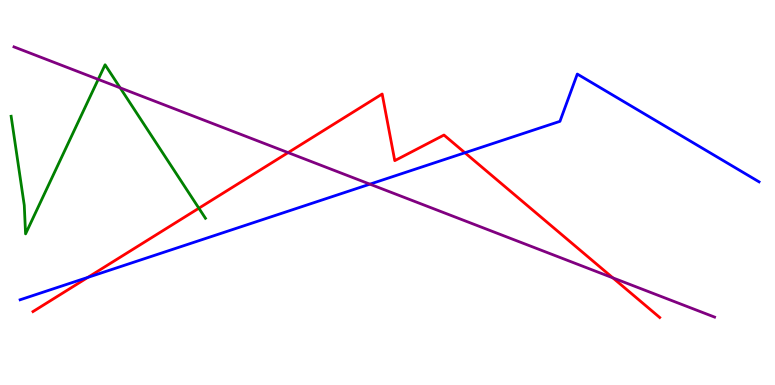[{'lines': ['blue', 'red'], 'intersections': [{'x': 1.13, 'y': 2.79}, {'x': 6.0, 'y': 6.03}]}, {'lines': ['green', 'red'], 'intersections': [{'x': 2.57, 'y': 4.59}]}, {'lines': ['purple', 'red'], 'intersections': [{'x': 3.72, 'y': 6.04}, {'x': 7.91, 'y': 2.78}]}, {'lines': ['blue', 'green'], 'intersections': []}, {'lines': ['blue', 'purple'], 'intersections': [{'x': 4.77, 'y': 5.22}]}, {'lines': ['green', 'purple'], 'intersections': [{'x': 1.27, 'y': 7.94}, {'x': 1.55, 'y': 7.72}]}]